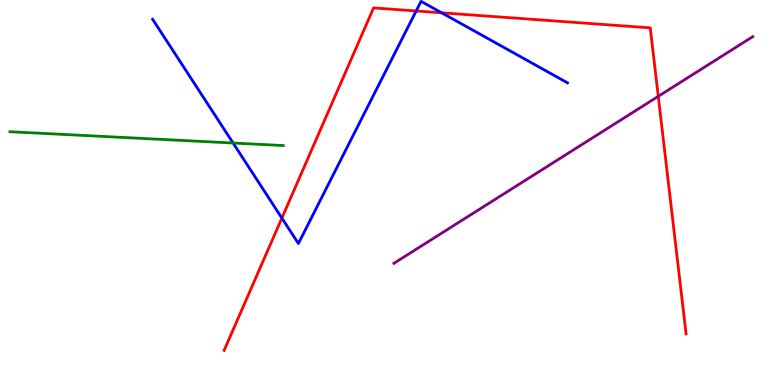[{'lines': ['blue', 'red'], 'intersections': [{'x': 3.64, 'y': 4.34}, {'x': 5.37, 'y': 9.72}, {'x': 5.7, 'y': 9.67}]}, {'lines': ['green', 'red'], 'intersections': []}, {'lines': ['purple', 'red'], 'intersections': [{'x': 8.49, 'y': 7.5}]}, {'lines': ['blue', 'green'], 'intersections': [{'x': 3.01, 'y': 6.29}]}, {'lines': ['blue', 'purple'], 'intersections': []}, {'lines': ['green', 'purple'], 'intersections': []}]